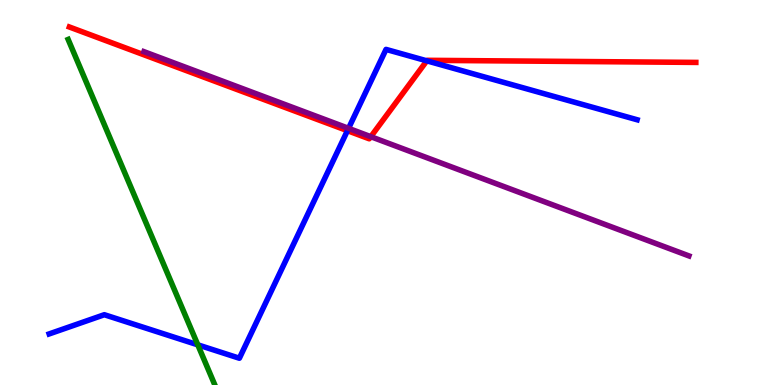[{'lines': ['blue', 'red'], 'intersections': [{'x': 4.48, 'y': 6.61}, {'x': 5.51, 'y': 8.42}]}, {'lines': ['green', 'red'], 'intersections': []}, {'lines': ['purple', 'red'], 'intersections': [{'x': 4.78, 'y': 6.45}]}, {'lines': ['blue', 'green'], 'intersections': [{'x': 2.55, 'y': 1.04}]}, {'lines': ['blue', 'purple'], 'intersections': [{'x': 4.5, 'y': 6.67}]}, {'lines': ['green', 'purple'], 'intersections': []}]